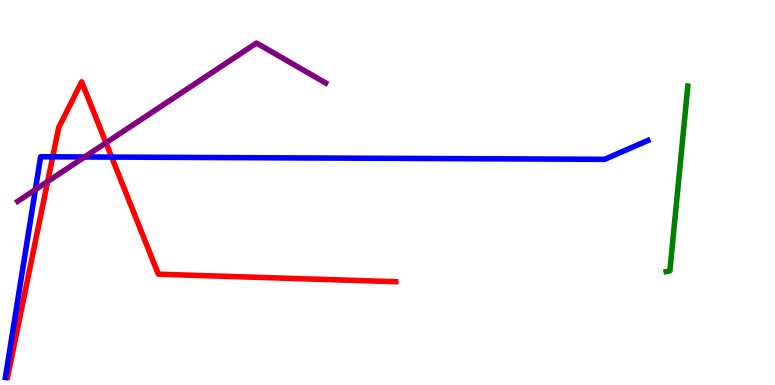[{'lines': ['blue', 'red'], 'intersections': [{'x': 0.68, 'y': 5.93}, {'x': 1.44, 'y': 5.92}]}, {'lines': ['green', 'red'], 'intersections': []}, {'lines': ['purple', 'red'], 'intersections': [{'x': 0.615, 'y': 5.29}, {'x': 1.37, 'y': 6.29}]}, {'lines': ['blue', 'green'], 'intersections': []}, {'lines': ['blue', 'purple'], 'intersections': [{'x': 0.457, 'y': 5.08}, {'x': 1.09, 'y': 5.92}]}, {'lines': ['green', 'purple'], 'intersections': []}]